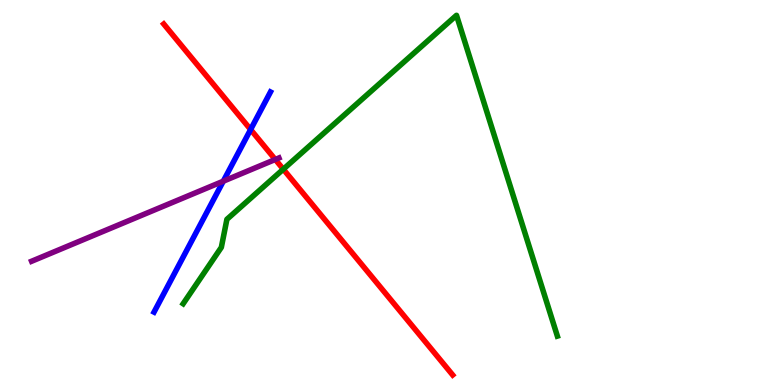[{'lines': ['blue', 'red'], 'intersections': [{'x': 3.23, 'y': 6.64}]}, {'lines': ['green', 'red'], 'intersections': [{'x': 3.66, 'y': 5.6}]}, {'lines': ['purple', 'red'], 'intersections': [{'x': 3.55, 'y': 5.86}]}, {'lines': ['blue', 'green'], 'intersections': []}, {'lines': ['blue', 'purple'], 'intersections': [{'x': 2.88, 'y': 5.29}]}, {'lines': ['green', 'purple'], 'intersections': []}]